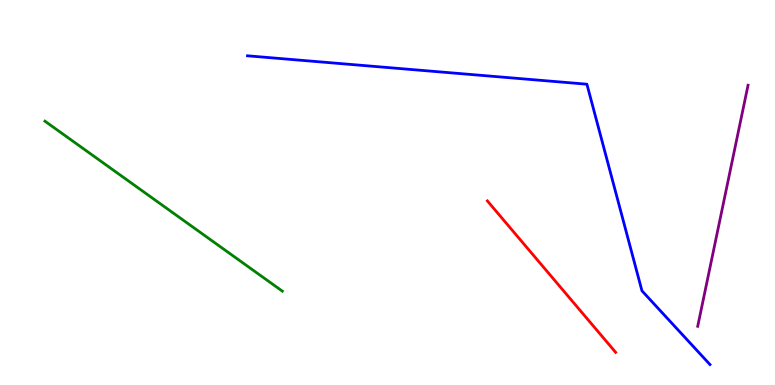[{'lines': ['blue', 'red'], 'intersections': []}, {'lines': ['green', 'red'], 'intersections': []}, {'lines': ['purple', 'red'], 'intersections': []}, {'lines': ['blue', 'green'], 'intersections': []}, {'lines': ['blue', 'purple'], 'intersections': []}, {'lines': ['green', 'purple'], 'intersections': []}]